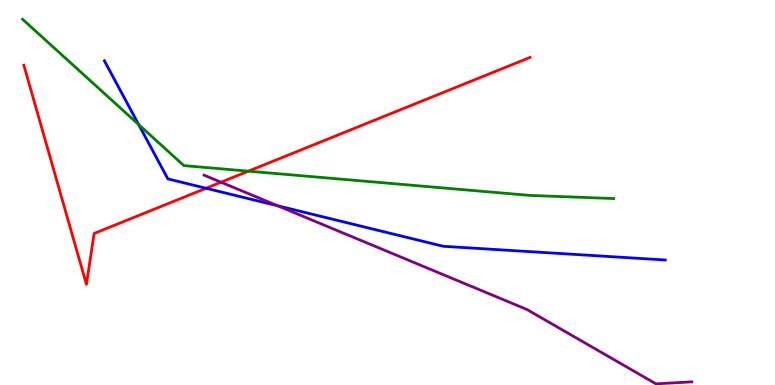[{'lines': ['blue', 'red'], 'intersections': [{'x': 2.66, 'y': 5.11}]}, {'lines': ['green', 'red'], 'intersections': [{'x': 3.21, 'y': 5.55}]}, {'lines': ['purple', 'red'], 'intersections': [{'x': 2.85, 'y': 5.27}]}, {'lines': ['blue', 'green'], 'intersections': [{'x': 1.79, 'y': 6.76}]}, {'lines': ['blue', 'purple'], 'intersections': [{'x': 3.58, 'y': 4.66}]}, {'lines': ['green', 'purple'], 'intersections': []}]